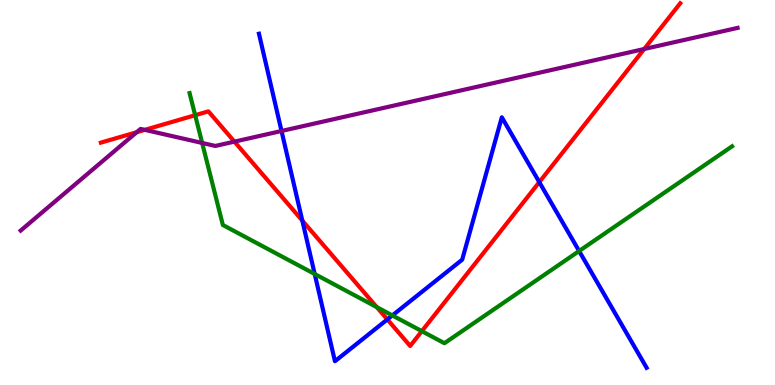[{'lines': ['blue', 'red'], 'intersections': [{'x': 3.9, 'y': 4.27}, {'x': 5.0, 'y': 1.7}, {'x': 6.96, 'y': 5.27}]}, {'lines': ['green', 'red'], 'intersections': [{'x': 2.52, 'y': 7.01}, {'x': 4.86, 'y': 2.02}, {'x': 5.44, 'y': 1.4}]}, {'lines': ['purple', 'red'], 'intersections': [{'x': 1.76, 'y': 6.57}, {'x': 1.87, 'y': 6.63}, {'x': 3.02, 'y': 6.32}, {'x': 8.31, 'y': 8.73}]}, {'lines': ['blue', 'green'], 'intersections': [{'x': 4.06, 'y': 2.88}, {'x': 5.06, 'y': 1.81}, {'x': 7.47, 'y': 3.48}]}, {'lines': ['blue', 'purple'], 'intersections': [{'x': 3.63, 'y': 6.6}]}, {'lines': ['green', 'purple'], 'intersections': [{'x': 2.61, 'y': 6.29}]}]